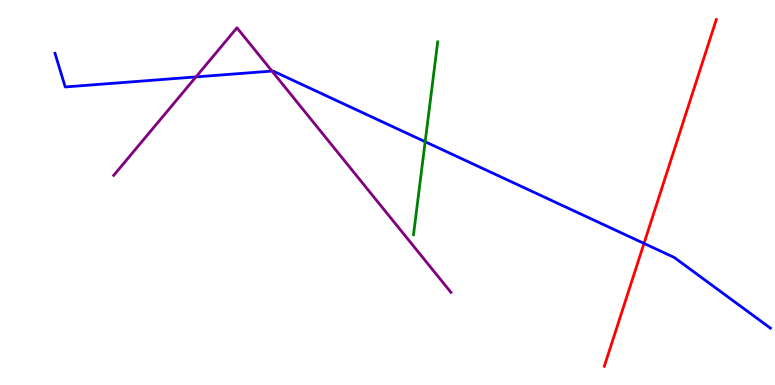[{'lines': ['blue', 'red'], 'intersections': [{'x': 8.31, 'y': 3.68}]}, {'lines': ['green', 'red'], 'intersections': []}, {'lines': ['purple', 'red'], 'intersections': []}, {'lines': ['blue', 'green'], 'intersections': [{'x': 5.49, 'y': 6.32}]}, {'lines': ['blue', 'purple'], 'intersections': [{'x': 2.53, 'y': 8.0}, {'x': 3.51, 'y': 8.15}]}, {'lines': ['green', 'purple'], 'intersections': []}]